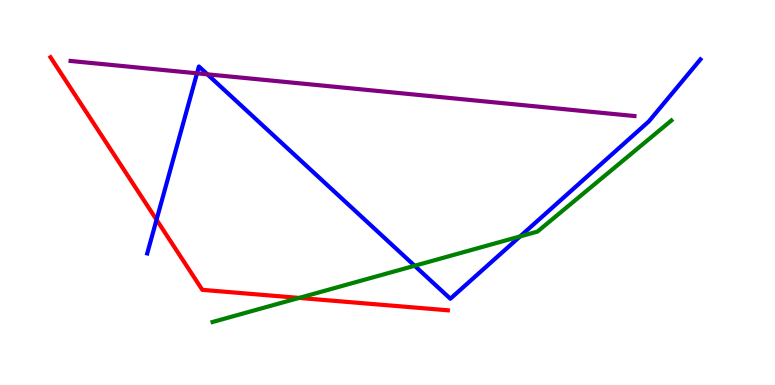[{'lines': ['blue', 'red'], 'intersections': [{'x': 2.02, 'y': 4.29}]}, {'lines': ['green', 'red'], 'intersections': [{'x': 3.86, 'y': 2.26}]}, {'lines': ['purple', 'red'], 'intersections': []}, {'lines': ['blue', 'green'], 'intersections': [{'x': 5.35, 'y': 3.1}, {'x': 6.71, 'y': 3.86}]}, {'lines': ['blue', 'purple'], 'intersections': [{'x': 2.54, 'y': 8.1}, {'x': 2.68, 'y': 8.07}]}, {'lines': ['green', 'purple'], 'intersections': []}]